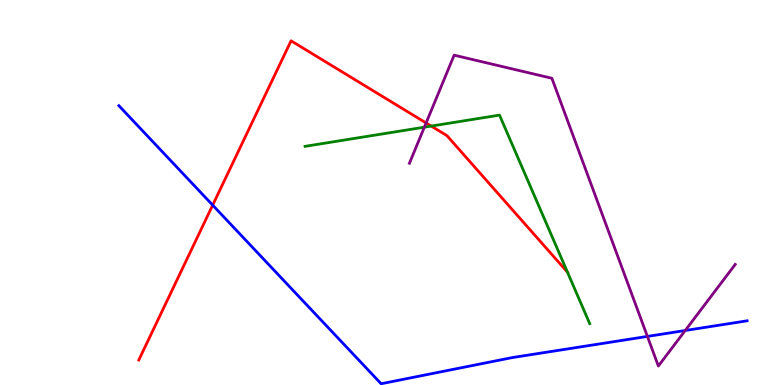[{'lines': ['blue', 'red'], 'intersections': [{'x': 2.74, 'y': 4.67}]}, {'lines': ['green', 'red'], 'intersections': [{'x': 5.56, 'y': 6.73}, {'x': 7.32, 'y': 2.93}]}, {'lines': ['purple', 'red'], 'intersections': [{'x': 5.5, 'y': 6.81}]}, {'lines': ['blue', 'green'], 'intersections': []}, {'lines': ['blue', 'purple'], 'intersections': [{'x': 8.35, 'y': 1.26}, {'x': 8.84, 'y': 1.42}]}, {'lines': ['green', 'purple'], 'intersections': [{'x': 5.48, 'y': 6.7}]}]